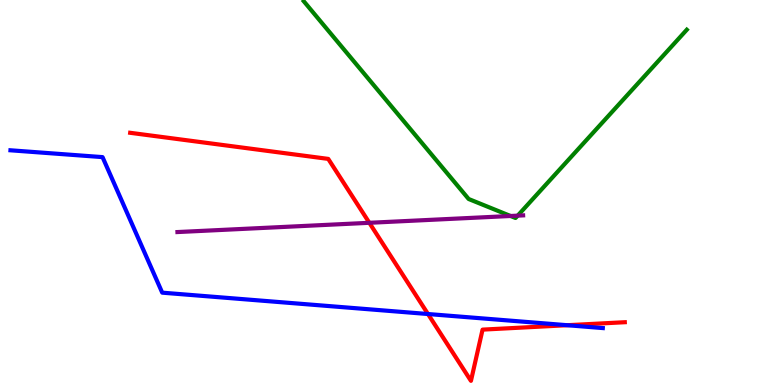[{'lines': ['blue', 'red'], 'intersections': [{'x': 5.52, 'y': 1.84}, {'x': 7.32, 'y': 1.55}]}, {'lines': ['green', 'red'], 'intersections': []}, {'lines': ['purple', 'red'], 'intersections': [{'x': 4.77, 'y': 4.21}]}, {'lines': ['blue', 'green'], 'intersections': []}, {'lines': ['blue', 'purple'], 'intersections': []}, {'lines': ['green', 'purple'], 'intersections': [{'x': 6.59, 'y': 4.39}, {'x': 6.68, 'y': 4.4}]}]